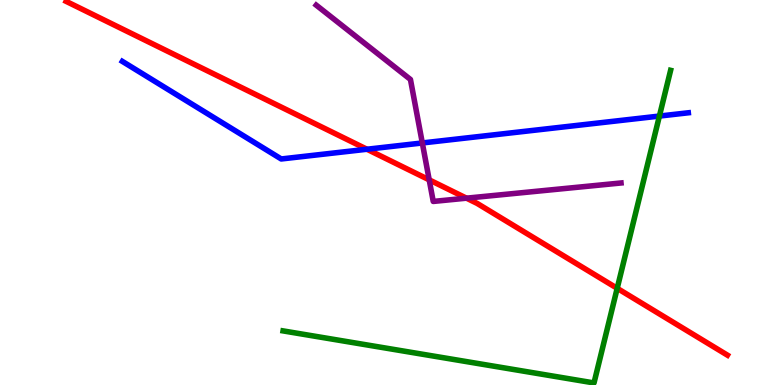[{'lines': ['blue', 'red'], 'intersections': [{'x': 4.73, 'y': 6.12}]}, {'lines': ['green', 'red'], 'intersections': [{'x': 7.96, 'y': 2.51}]}, {'lines': ['purple', 'red'], 'intersections': [{'x': 5.54, 'y': 5.33}, {'x': 6.02, 'y': 4.85}]}, {'lines': ['blue', 'green'], 'intersections': [{'x': 8.51, 'y': 6.99}]}, {'lines': ['blue', 'purple'], 'intersections': [{'x': 5.45, 'y': 6.29}]}, {'lines': ['green', 'purple'], 'intersections': []}]